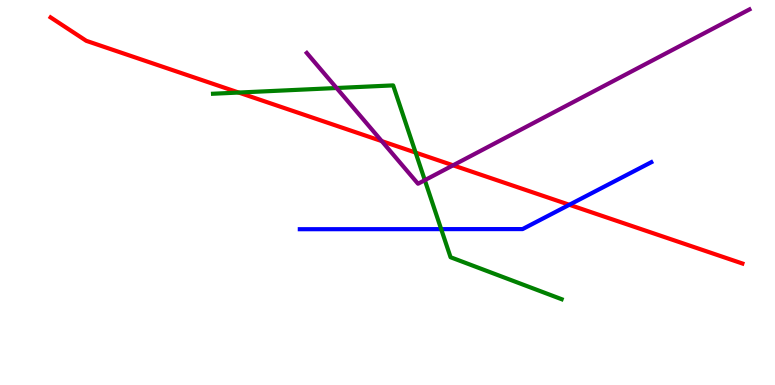[{'lines': ['blue', 'red'], 'intersections': [{'x': 7.35, 'y': 4.68}]}, {'lines': ['green', 'red'], 'intersections': [{'x': 3.08, 'y': 7.6}, {'x': 5.36, 'y': 6.04}]}, {'lines': ['purple', 'red'], 'intersections': [{'x': 4.93, 'y': 6.34}, {'x': 5.85, 'y': 5.71}]}, {'lines': ['blue', 'green'], 'intersections': [{'x': 5.69, 'y': 4.05}]}, {'lines': ['blue', 'purple'], 'intersections': []}, {'lines': ['green', 'purple'], 'intersections': [{'x': 4.34, 'y': 7.71}, {'x': 5.48, 'y': 5.32}]}]